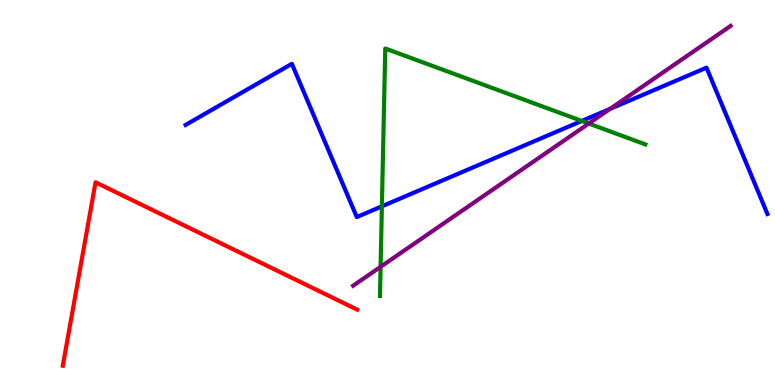[{'lines': ['blue', 'red'], 'intersections': []}, {'lines': ['green', 'red'], 'intersections': []}, {'lines': ['purple', 'red'], 'intersections': []}, {'lines': ['blue', 'green'], 'intersections': [{'x': 4.93, 'y': 4.64}, {'x': 7.51, 'y': 6.86}]}, {'lines': ['blue', 'purple'], 'intersections': [{'x': 7.87, 'y': 7.17}]}, {'lines': ['green', 'purple'], 'intersections': [{'x': 4.91, 'y': 3.07}, {'x': 7.6, 'y': 6.79}]}]